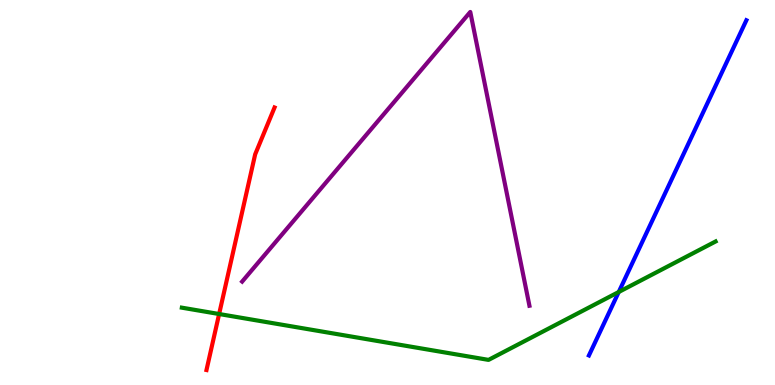[{'lines': ['blue', 'red'], 'intersections': []}, {'lines': ['green', 'red'], 'intersections': [{'x': 2.83, 'y': 1.84}]}, {'lines': ['purple', 'red'], 'intersections': []}, {'lines': ['blue', 'green'], 'intersections': [{'x': 7.98, 'y': 2.42}]}, {'lines': ['blue', 'purple'], 'intersections': []}, {'lines': ['green', 'purple'], 'intersections': []}]